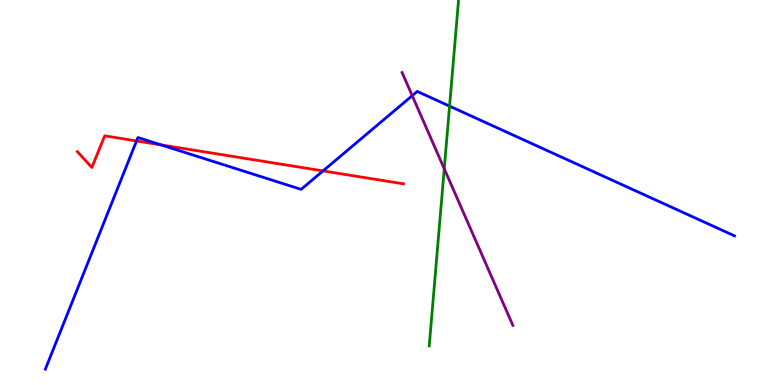[{'lines': ['blue', 'red'], 'intersections': [{'x': 1.76, 'y': 6.34}, {'x': 2.08, 'y': 6.24}, {'x': 4.17, 'y': 5.56}]}, {'lines': ['green', 'red'], 'intersections': []}, {'lines': ['purple', 'red'], 'intersections': []}, {'lines': ['blue', 'green'], 'intersections': [{'x': 5.8, 'y': 7.24}]}, {'lines': ['blue', 'purple'], 'intersections': [{'x': 5.32, 'y': 7.51}]}, {'lines': ['green', 'purple'], 'intersections': [{'x': 5.73, 'y': 5.62}]}]